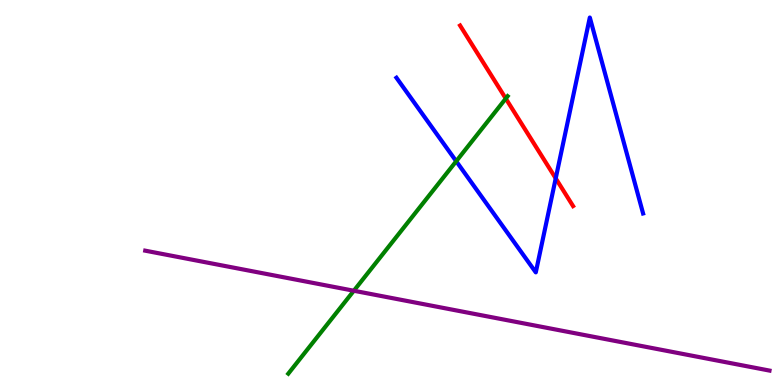[{'lines': ['blue', 'red'], 'intersections': [{'x': 7.17, 'y': 5.37}]}, {'lines': ['green', 'red'], 'intersections': [{'x': 6.53, 'y': 7.44}]}, {'lines': ['purple', 'red'], 'intersections': []}, {'lines': ['blue', 'green'], 'intersections': [{'x': 5.89, 'y': 5.81}]}, {'lines': ['blue', 'purple'], 'intersections': []}, {'lines': ['green', 'purple'], 'intersections': [{'x': 4.57, 'y': 2.45}]}]